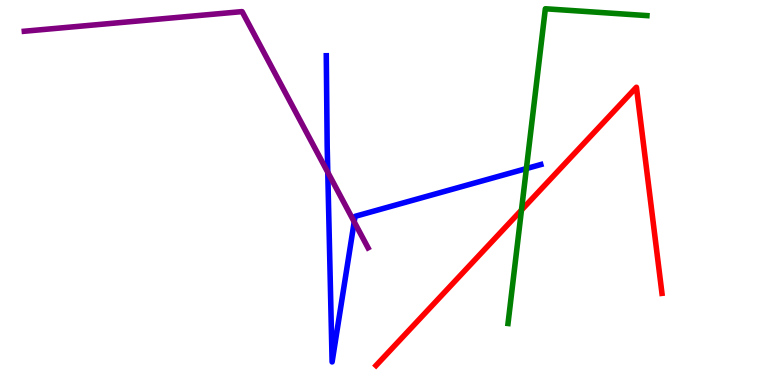[{'lines': ['blue', 'red'], 'intersections': []}, {'lines': ['green', 'red'], 'intersections': [{'x': 6.73, 'y': 4.54}]}, {'lines': ['purple', 'red'], 'intersections': []}, {'lines': ['blue', 'green'], 'intersections': [{'x': 6.79, 'y': 5.62}]}, {'lines': ['blue', 'purple'], 'intersections': [{'x': 4.23, 'y': 5.52}, {'x': 4.57, 'y': 4.24}]}, {'lines': ['green', 'purple'], 'intersections': []}]